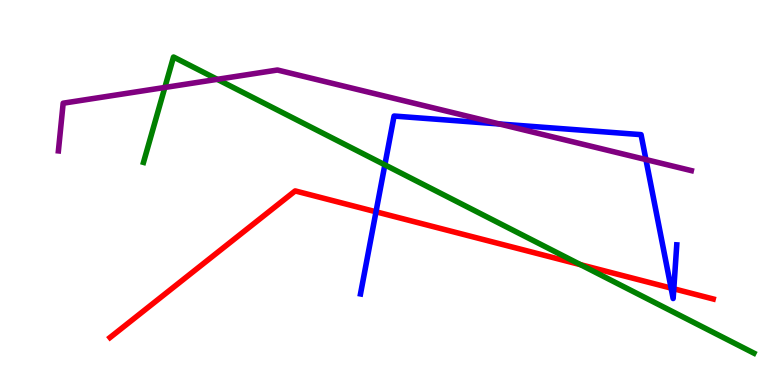[{'lines': ['blue', 'red'], 'intersections': [{'x': 4.85, 'y': 4.5}, {'x': 8.66, 'y': 2.52}, {'x': 8.69, 'y': 2.5}]}, {'lines': ['green', 'red'], 'intersections': [{'x': 7.49, 'y': 3.13}]}, {'lines': ['purple', 'red'], 'intersections': []}, {'lines': ['blue', 'green'], 'intersections': [{'x': 4.97, 'y': 5.72}]}, {'lines': ['blue', 'purple'], 'intersections': [{'x': 6.44, 'y': 6.78}, {'x': 8.33, 'y': 5.86}]}, {'lines': ['green', 'purple'], 'intersections': [{'x': 2.13, 'y': 7.73}, {'x': 2.8, 'y': 7.94}]}]